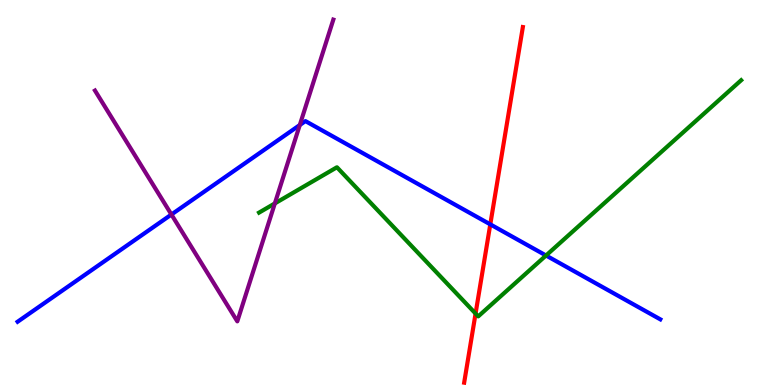[{'lines': ['blue', 'red'], 'intersections': [{'x': 6.33, 'y': 4.17}]}, {'lines': ['green', 'red'], 'intersections': [{'x': 6.14, 'y': 1.86}]}, {'lines': ['purple', 'red'], 'intersections': []}, {'lines': ['blue', 'green'], 'intersections': [{'x': 7.05, 'y': 3.36}]}, {'lines': ['blue', 'purple'], 'intersections': [{'x': 2.21, 'y': 4.43}, {'x': 3.87, 'y': 6.75}]}, {'lines': ['green', 'purple'], 'intersections': [{'x': 3.55, 'y': 4.72}]}]